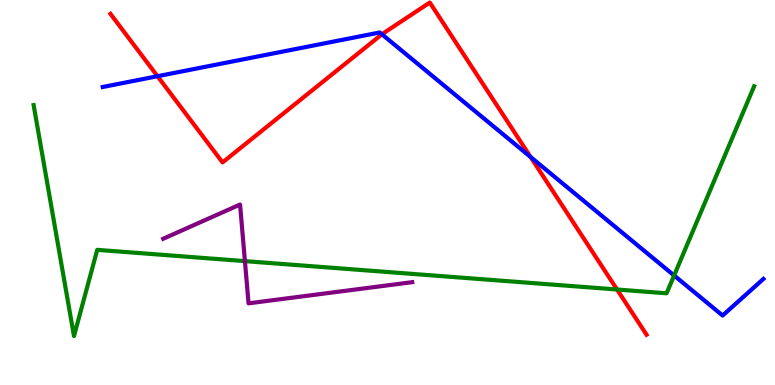[{'lines': ['blue', 'red'], 'intersections': [{'x': 2.03, 'y': 8.02}, {'x': 4.93, 'y': 9.11}, {'x': 6.85, 'y': 5.92}]}, {'lines': ['green', 'red'], 'intersections': [{'x': 7.96, 'y': 2.48}]}, {'lines': ['purple', 'red'], 'intersections': []}, {'lines': ['blue', 'green'], 'intersections': [{'x': 8.7, 'y': 2.84}]}, {'lines': ['blue', 'purple'], 'intersections': []}, {'lines': ['green', 'purple'], 'intersections': [{'x': 3.16, 'y': 3.22}]}]